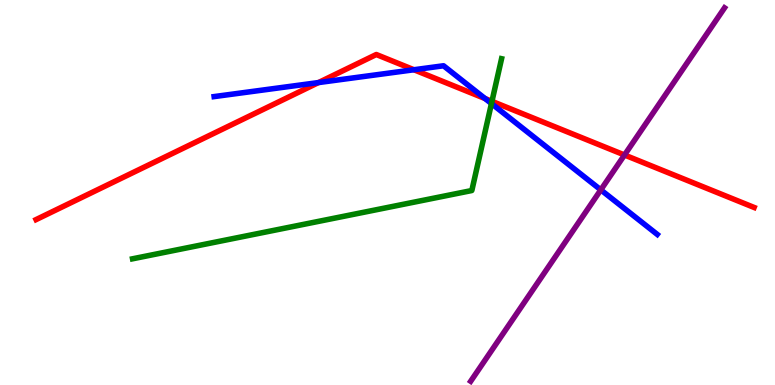[{'lines': ['blue', 'red'], 'intersections': [{'x': 4.11, 'y': 7.86}, {'x': 5.34, 'y': 8.19}, {'x': 6.26, 'y': 7.44}]}, {'lines': ['green', 'red'], 'intersections': [{'x': 6.35, 'y': 7.37}]}, {'lines': ['purple', 'red'], 'intersections': [{'x': 8.06, 'y': 5.97}]}, {'lines': ['blue', 'green'], 'intersections': [{'x': 6.34, 'y': 7.31}]}, {'lines': ['blue', 'purple'], 'intersections': [{'x': 7.75, 'y': 5.07}]}, {'lines': ['green', 'purple'], 'intersections': []}]